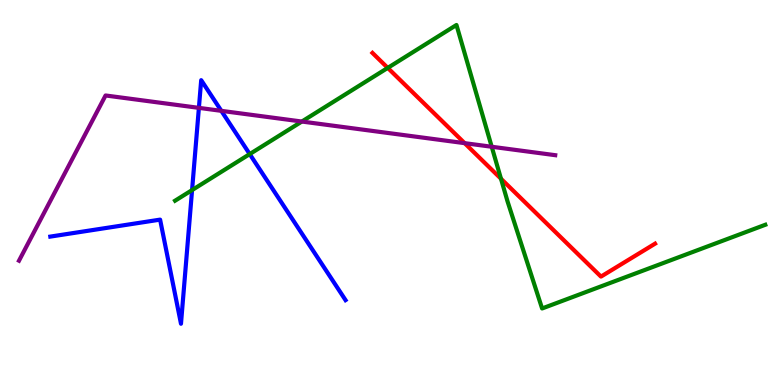[{'lines': ['blue', 'red'], 'intersections': []}, {'lines': ['green', 'red'], 'intersections': [{'x': 5.0, 'y': 8.24}, {'x': 6.46, 'y': 5.36}]}, {'lines': ['purple', 'red'], 'intersections': [{'x': 6.0, 'y': 6.28}]}, {'lines': ['blue', 'green'], 'intersections': [{'x': 2.48, 'y': 5.06}, {'x': 3.22, 'y': 6.0}]}, {'lines': ['blue', 'purple'], 'intersections': [{'x': 2.57, 'y': 7.2}, {'x': 2.86, 'y': 7.12}]}, {'lines': ['green', 'purple'], 'intersections': [{'x': 3.89, 'y': 6.84}, {'x': 6.34, 'y': 6.19}]}]